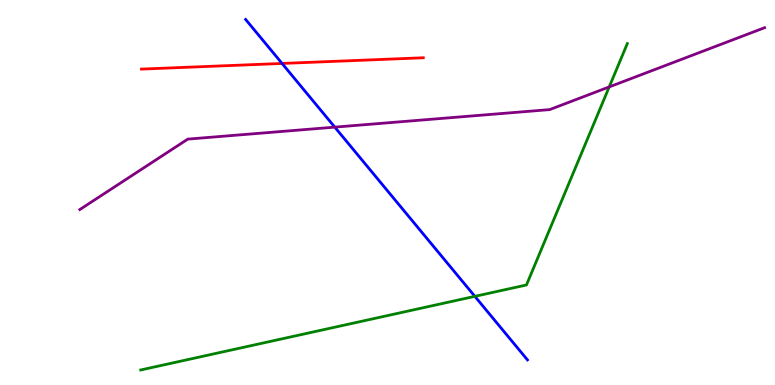[{'lines': ['blue', 'red'], 'intersections': [{'x': 3.64, 'y': 8.35}]}, {'lines': ['green', 'red'], 'intersections': []}, {'lines': ['purple', 'red'], 'intersections': []}, {'lines': ['blue', 'green'], 'intersections': [{'x': 6.13, 'y': 2.3}]}, {'lines': ['blue', 'purple'], 'intersections': [{'x': 4.32, 'y': 6.7}]}, {'lines': ['green', 'purple'], 'intersections': [{'x': 7.86, 'y': 7.74}]}]